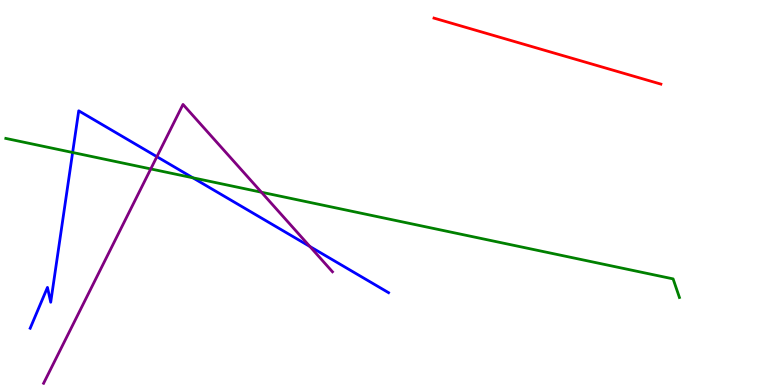[{'lines': ['blue', 'red'], 'intersections': []}, {'lines': ['green', 'red'], 'intersections': []}, {'lines': ['purple', 'red'], 'intersections': []}, {'lines': ['blue', 'green'], 'intersections': [{'x': 0.937, 'y': 6.04}, {'x': 2.49, 'y': 5.38}]}, {'lines': ['blue', 'purple'], 'intersections': [{'x': 2.02, 'y': 5.93}, {'x': 4.0, 'y': 3.6}]}, {'lines': ['green', 'purple'], 'intersections': [{'x': 1.95, 'y': 5.61}, {'x': 3.37, 'y': 5.01}]}]